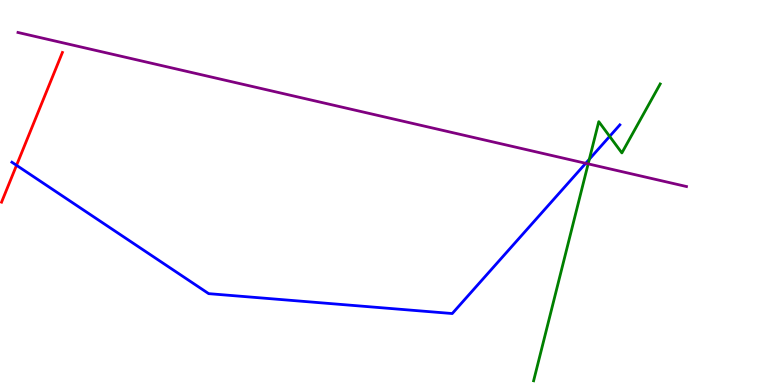[{'lines': ['blue', 'red'], 'intersections': [{'x': 0.213, 'y': 5.71}]}, {'lines': ['green', 'red'], 'intersections': []}, {'lines': ['purple', 'red'], 'intersections': []}, {'lines': ['blue', 'green'], 'intersections': [{'x': 7.6, 'y': 5.86}, {'x': 7.87, 'y': 6.46}]}, {'lines': ['blue', 'purple'], 'intersections': [{'x': 7.56, 'y': 5.76}]}, {'lines': ['green', 'purple'], 'intersections': [{'x': 7.59, 'y': 5.74}]}]